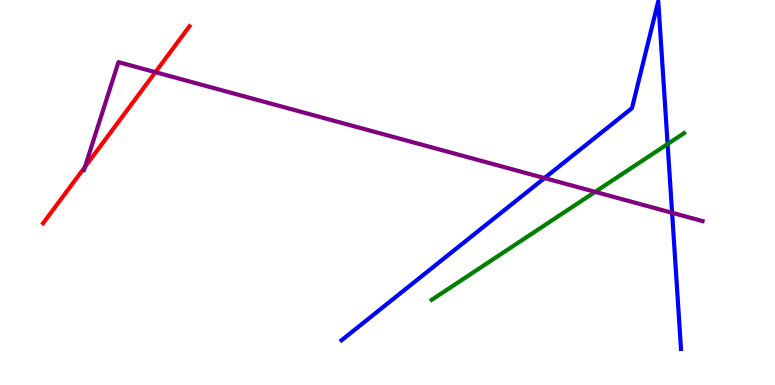[{'lines': ['blue', 'red'], 'intersections': []}, {'lines': ['green', 'red'], 'intersections': []}, {'lines': ['purple', 'red'], 'intersections': [{'x': 1.1, 'y': 5.66}, {'x': 2.0, 'y': 8.13}]}, {'lines': ['blue', 'green'], 'intersections': [{'x': 8.61, 'y': 6.26}]}, {'lines': ['blue', 'purple'], 'intersections': [{'x': 7.03, 'y': 5.37}, {'x': 8.67, 'y': 4.47}]}, {'lines': ['green', 'purple'], 'intersections': [{'x': 7.68, 'y': 5.02}]}]